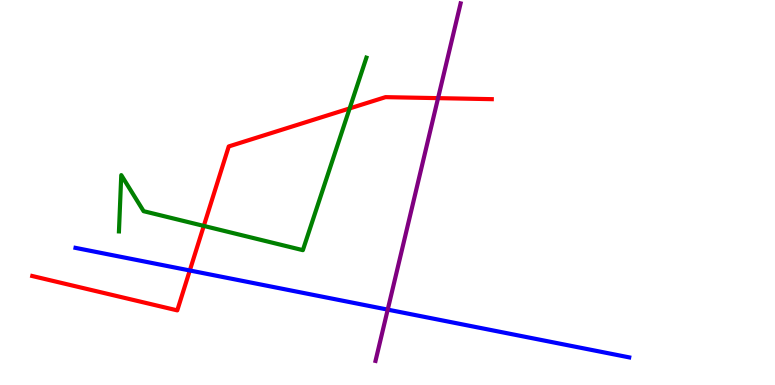[{'lines': ['blue', 'red'], 'intersections': [{'x': 2.45, 'y': 2.97}]}, {'lines': ['green', 'red'], 'intersections': [{'x': 2.63, 'y': 4.13}, {'x': 4.51, 'y': 7.18}]}, {'lines': ['purple', 'red'], 'intersections': [{'x': 5.65, 'y': 7.45}]}, {'lines': ['blue', 'green'], 'intersections': []}, {'lines': ['blue', 'purple'], 'intersections': [{'x': 5.0, 'y': 1.96}]}, {'lines': ['green', 'purple'], 'intersections': []}]